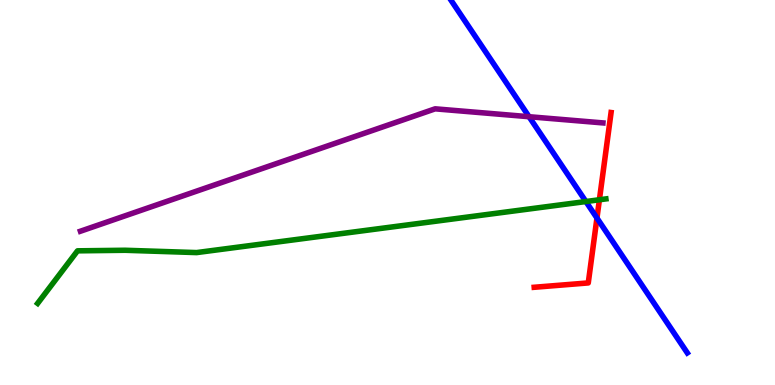[{'lines': ['blue', 'red'], 'intersections': [{'x': 7.7, 'y': 4.34}]}, {'lines': ['green', 'red'], 'intersections': [{'x': 7.73, 'y': 4.81}]}, {'lines': ['purple', 'red'], 'intersections': []}, {'lines': ['blue', 'green'], 'intersections': [{'x': 7.56, 'y': 4.77}]}, {'lines': ['blue', 'purple'], 'intersections': [{'x': 6.83, 'y': 6.97}]}, {'lines': ['green', 'purple'], 'intersections': []}]